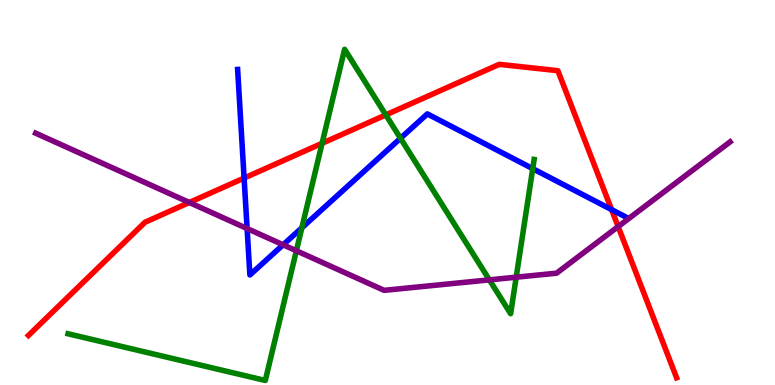[{'lines': ['blue', 'red'], 'intersections': [{'x': 3.15, 'y': 5.37}, {'x': 7.89, 'y': 4.56}]}, {'lines': ['green', 'red'], 'intersections': [{'x': 4.16, 'y': 6.28}, {'x': 4.98, 'y': 7.02}]}, {'lines': ['purple', 'red'], 'intersections': [{'x': 2.44, 'y': 4.74}, {'x': 7.98, 'y': 4.11}]}, {'lines': ['blue', 'green'], 'intersections': [{'x': 3.89, 'y': 4.08}, {'x': 5.17, 'y': 6.41}, {'x': 6.87, 'y': 5.62}]}, {'lines': ['blue', 'purple'], 'intersections': [{'x': 3.19, 'y': 4.06}, {'x': 3.65, 'y': 3.64}]}, {'lines': ['green', 'purple'], 'intersections': [{'x': 3.82, 'y': 3.49}, {'x': 6.31, 'y': 2.73}, {'x': 6.66, 'y': 2.8}]}]